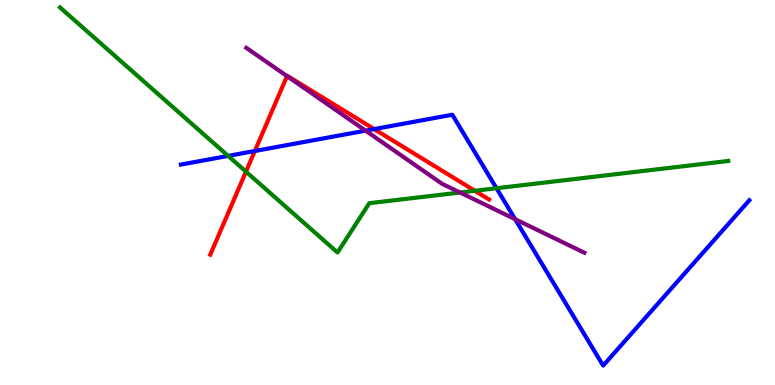[{'lines': ['blue', 'red'], 'intersections': [{'x': 3.29, 'y': 6.08}, {'x': 4.83, 'y': 6.65}]}, {'lines': ['green', 'red'], 'intersections': [{'x': 3.17, 'y': 5.54}, {'x': 6.13, 'y': 5.04}]}, {'lines': ['purple', 'red'], 'intersections': [{'x': 3.7, 'y': 8.02}]}, {'lines': ['blue', 'green'], 'intersections': [{'x': 2.94, 'y': 5.95}, {'x': 6.41, 'y': 5.11}]}, {'lines': ['blue', 'purple'], 'intersections': [{'x': 4.72, 'y': 6.61}, {'x': 6.65, 'y': 4.31}]}, {'lines': ['green', 'purple'], 'intersections': [{'x': 5.94, 'y': 5.0}]}]